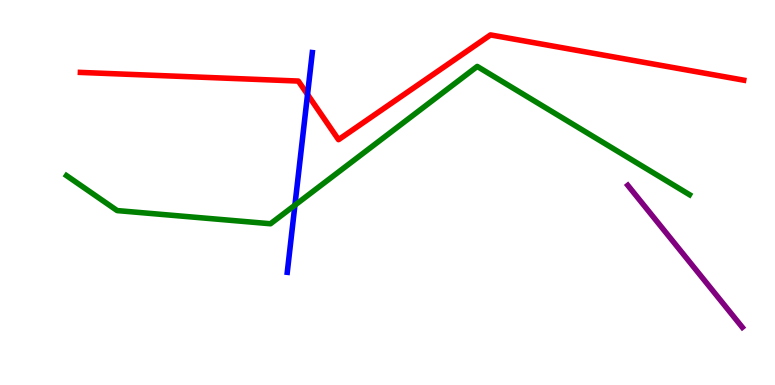[{'lines': ['blue', 'red'], 'intersections': [{'x': 3.97, 'y': 7.55}]}, {'lines': ['green', 'red'], 'intersections': []}, {'lines': ['purple', 'red'], 'intersections': []}, {'lines': ['blue', 'green'], 'intersections': [{'x': 3.81, 'y': 4.67}]}, {'lines': ['blue', 'purple'], 'intersections': []}, {'lines': ['green', 'purple'], 'intersections': []}]